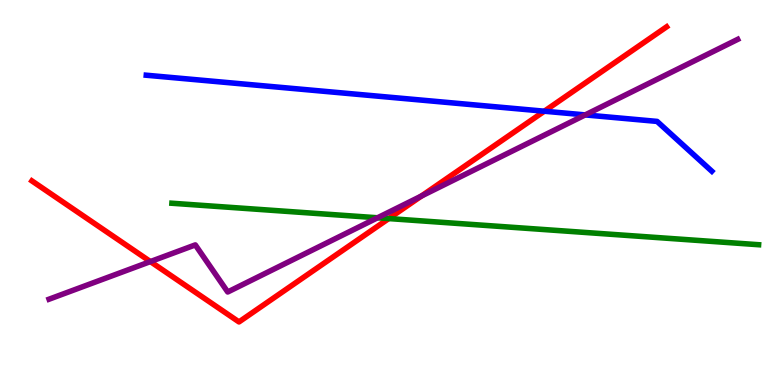[{'lines': ['blue', 'red'], 'intersections': [{'x': 7.02, 'y': 7.11}]}, {'lines': ['green', 'red'], 'intersections': [{'x': 5.02, 'y': 4.32}]}, {'lines': ['purple', 'red'], 'intersections': [{'x': 1.94, 'y': 3.21}, {'x': 5.44, 'y': 4.91}]}, {'lines': ['blue', 'green'], 'intersections': []}, {'lines': ['blue', 'purple'], 'intersections': [{'x': 7.55, 'y': 7.02}]}, {'lines': ['green', 'purple'], 'intersections': [{'x': 4.87, 'y': 4.34}]}]